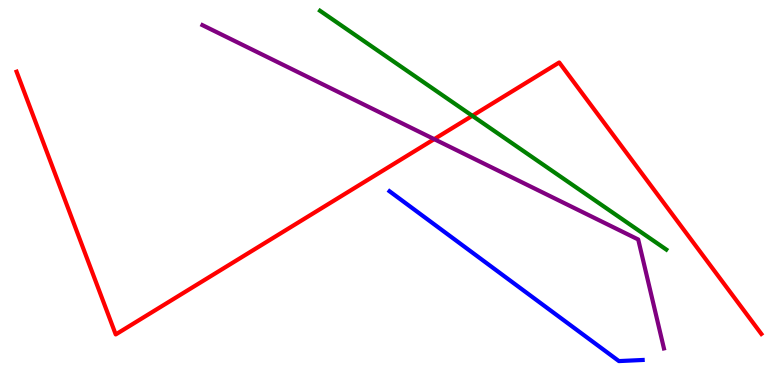[{'lines': ['blue', 'red'], 'intersections': []}, {'lines': ['green', 'red'], 'intersections': [{'x': 6.09, 'y': 6.99}]}, {'lines': ['purple', 'red'], 'intersections': [{'x': 5.6, 'y': 6.39}]}, {'lines': ['blue', 'green'], 'intersections': []}, {'lines': ['blue', 'purple'], 'intersections': []}, {'lines': ['green', 'purple'], 'intersections': []}]